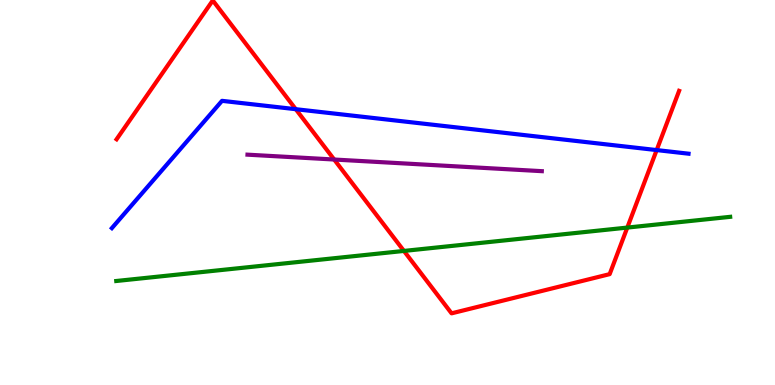[{'lines': ['blue', 'red'], 'intersections': [{'x': 3.82, 'y': 7.16}, {'x': 8.47, 'y': 6.1}]}, {'lines': ['green', 'red'], 'intersections': [{'x': 5.21, 'y': 3.48}, {'x': 8.09, 'y': 4.09}]}, {'lines': ['purple', 'red'], 'intersections': [{'x': 4.31, 'y': 5.86}]}, {'lines': ['blue', 'green'], 'intersections': []}, {'lines': ['blue', 'purple'], 'intersections': []}, {'lines': ['green', 'purple'], 'intersections': []}]